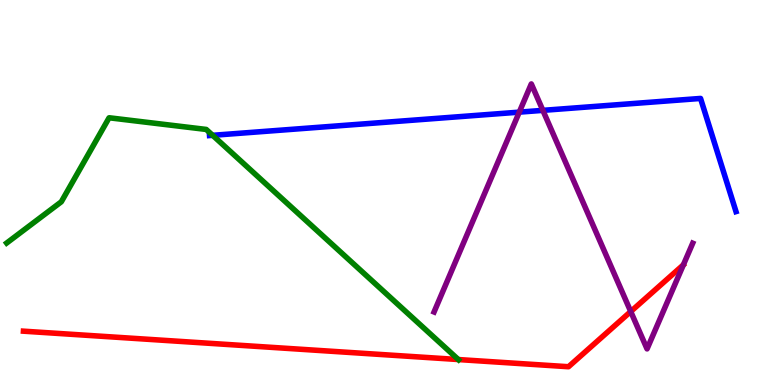[{'lines': ['blue', 'red'], 'intersections': []}, {'lines': ['green', 'red'], 'intersections': [{'x': 5.91, 'y': 0.661}]}, {'lines': ['purple', 'red'], 'intersections': [{'x': 8.14, 'y': 1.91}]}, {'lines': ['blue', 'green'], 'intersections': [{'x': 2.74, 'y': 6.49}]}, {'lines': ['blue', 'purple'], 'intersections': [{'x': 6.7, 'y': 7.09}, {'x': 7.0, 'y': 7.13}]}, {'lines': ['green', 'purple'], 'intersections': []}]